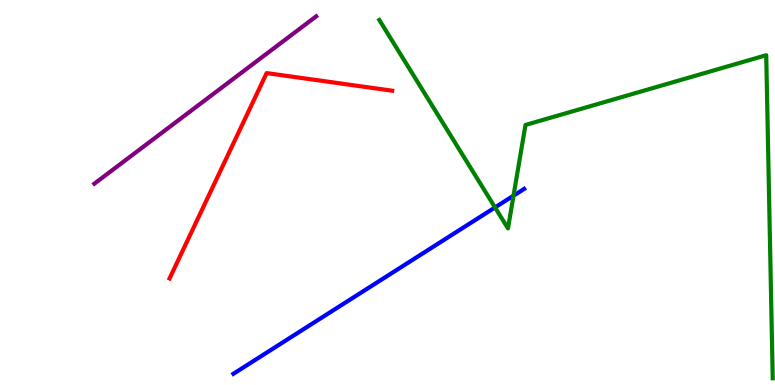[{'lines': ['blue', 'red'], 'intersections': []}, {'lines': ['green', 'red'], 'intersections': []}, {'lines': ['purple', 'red'], 'intersections': []}, {'lines': ['blue', 'green'], 'intersections': [{'x': 6.39, 'y': 4.61}, {'x': 6.63, 'y': 4.92}]}, {'lines': ['blue', 'purple'], 'intersections': []}, {'lines': ['green', 'purple'], 'intersections': []}]